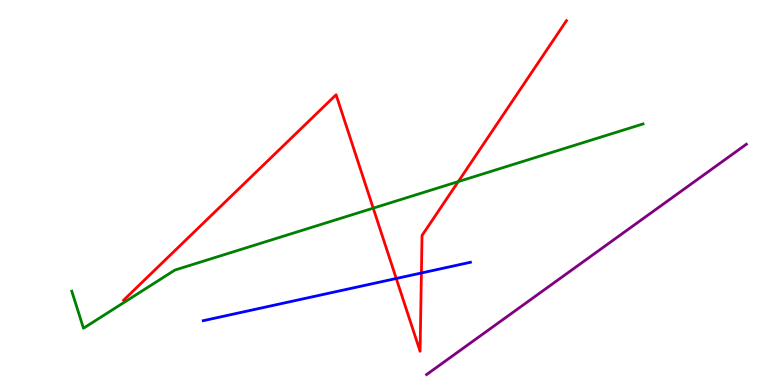[{'lines': ['blue', 'red'], 'intersections': [{'x': 5.11, 'y': 2.77}, {'x': 5.44, 'y': 2.91}]}, {'lines': ['green', 'red'], 'intersections': [{'x': 4.82, 'y': 4.59}, {'x': 5.91, 'y': 5.28}]}, {'lines': ['purple', 'red'], 'intersections': []}, {'lines': ['blue', 'green'], 'intersections': []}, {'lines': ['blue', 'purple'], 'intersections': []}, {'lines': ['green', 'purple'], 'intersections': []}]